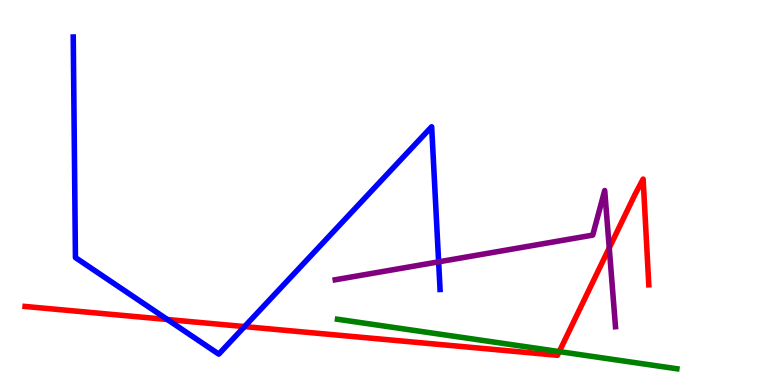[{'lines': ['blue', 'red'], 'intersections': [{'x': 2.16, 'y': 1.7}, {'x': 3.16, 'y': 1.52}]}, {'lines': ['green', 'red'], 'intersections': [{'x': 7.22, 'y': 0.868}]}, {'lines': ['purple', 'red'], 'intersections': [{'x': 7.86, 'y': 3.56}]}, {'lines': ['blue', 'green'], 'intersections': []}, {'lines': ['blue', 'purple'], 'intersections': [{'x': 5.66, 'y': 3.2}]}, {'lines': ['green', 'purple'], 'intersections': []}]